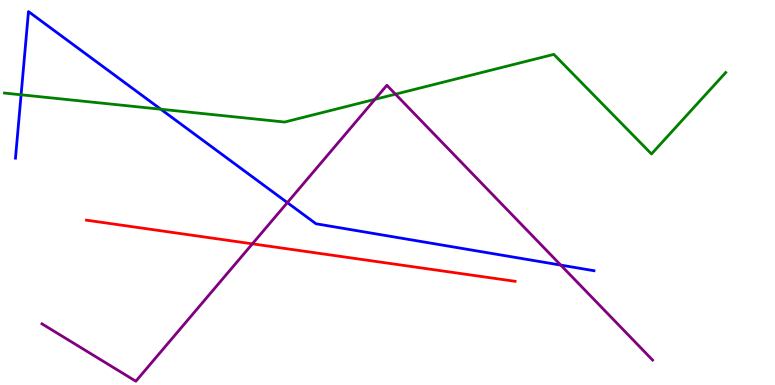[{'lines': ['blue', 'red'], 'intersections': []}, {'lines': ['green', 'red'], 'intersections': []}, {'lines': ['purple', 'red'], 'intersections': [{'x': 3.26, 'y': 3.67}]}, {'lines': ['blue', 'green'], 'intersections': [{'x': 0.272, 'y': 7.54}, {'x': 2.07, 'y': 7.16}]}, {'lines': ['blue', 'purple'], 'intersections': [{'x': 3.71, 'y': 4.74}, {'x': 7.24, 'y': 3.11}]}, {'lines': ['green', 'purple'], 'intersections': [{'x': 4.84, 'y': 7.42}, {'x': 5.1, 'y': 7.55}]}]